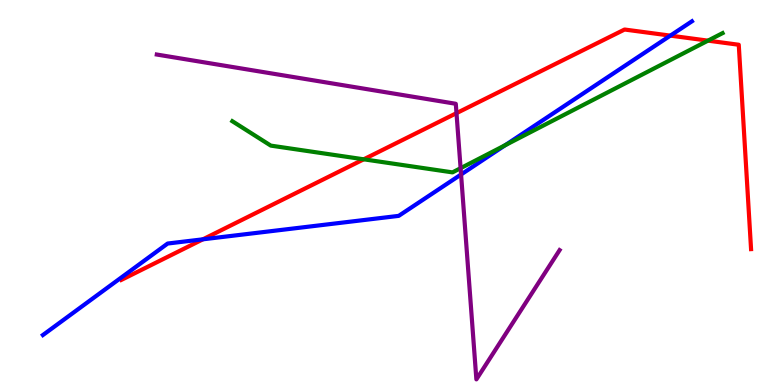[{'lines': ['blue', 'red'], 'intersections': [{'x': 2.62, 'y': 3.78}, {'x': 8.65, 'y': 9.07}]}, {'lines': ['green', 'red'], 'intersections': [{'x': 4.69, 'y': 5.86}, {'x': 9.14, 'y': 8.94}]}, {'lines': ['purple', 'red'], 'intersections': [{'x': 5.89, 'y': 7.06}]}, {'lines': ['blue', 'green'], 'intersections': [{'x': 6.52, 'y': 6.23}]}, {'lines': ['blue', 'purple'], 'intersections': [{'x': 5.95, 'y': 5.47}]}, {'lines': ['green', 'purple'], 'intersections': [{'x': 5.94, 'y': 5.63}]}]